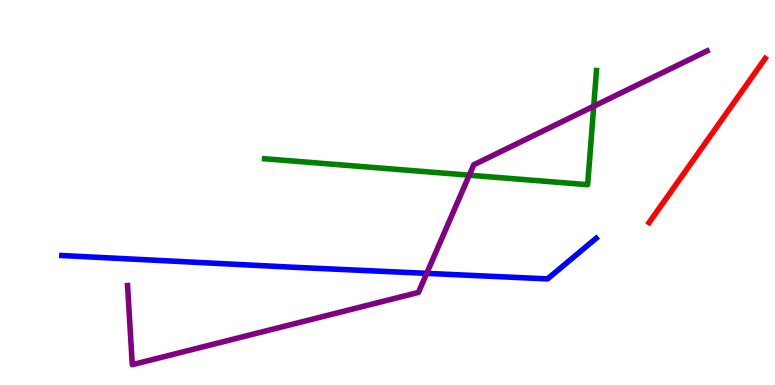[{'lines': ['blue', 'red'], 'intersections': []}, {'lines': ['green', 'red'], 'intersections': []}, {'lines': ['purple', 'red'], 'intersections': []}, {'lines': ['blue', 'green'], 'intersections': []}, {'lines': ['blue', 'purple'], 'intersections': [{'x': 5.51, 'y': 2.9}]}, {'lines': ['green', 'purple'], 'intersections': [{'x': 6.05, 'y': 5.45}, {'x': 7.66, 'y': 7.24}]}]